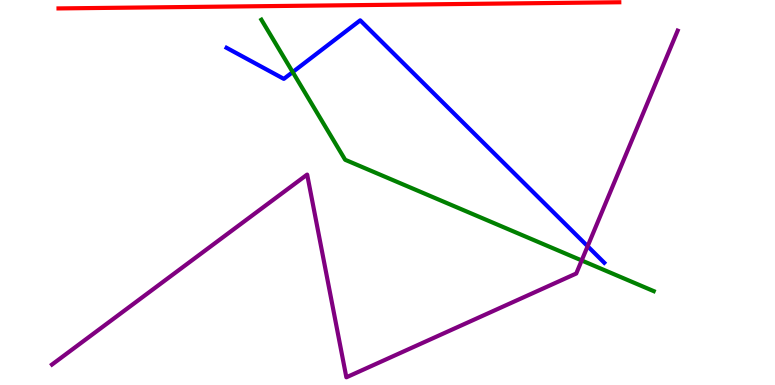[{'lines': ['blue', 'red'], 'intersections': []}, {'lines': ['green', 'red'], 'intersections': []}, {'lines': ['purple', 'red'], 'intersections': []}, {'lines': ['blue', 'green'], 'intersections': [{'x': 3.78, 'y': 8.13}]}, {'lines': ['blue', 'purple'], 'intersections': [{'x': 7.58, 'y': 3.6}]}, {'lines': ['green', 'purple'], 'intersections': [{'x': 7.51, 'y': 3.23}]}]